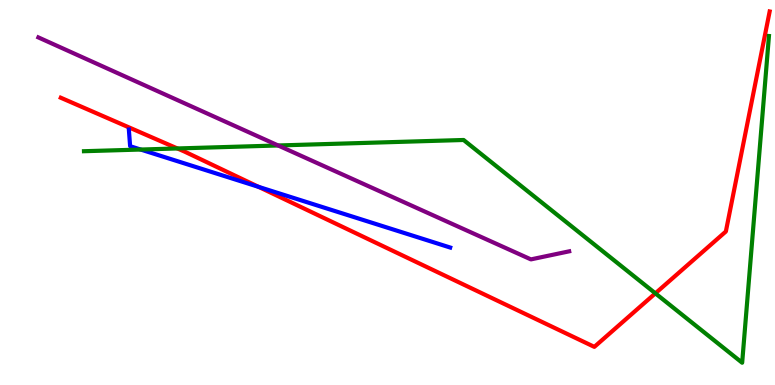[{'lines': ['blue', 'red'], 'intersections': [{'x': 3.34, 'y': 5.15}]}, {'lines': ['green', 'red'], 'intersections': [{'x': 2.29, 'y': 6.14}, {'x': 8.46, 'y': 2.38}]}, {'lines': ['purple', 'red'], 'intersections': []}, {'lines': ['blue', 'green'], 'intersections': [{'x': 1.82, 'y': 6.12}]}, {'lines': ['blue', 'purple'], 'intersections': []}, {'lines': ['green', 'purple'], 'intersections': [{'x': 3.59, 'y': 6.22}]}]